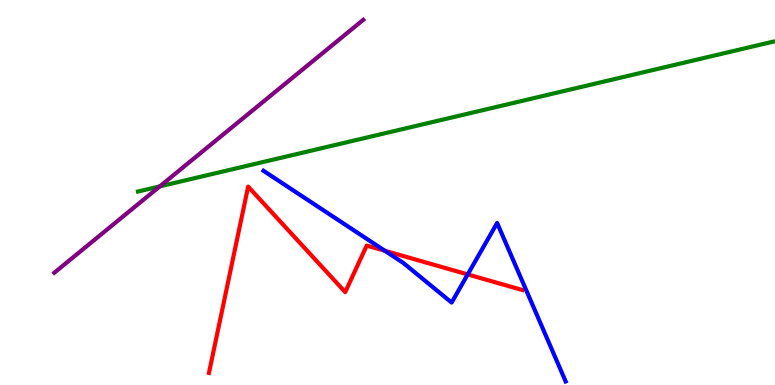[{'lines': ['blue', 'red'], 'intersections': [{'x': 4.97, 'y': 3.49}, {'x': 6.04, 'y': 2.87}]}, {'lines': ['green', 'red'], 'intersections': []}, {'lines': ['purple', 'red'], 'intersections': []}, {'lines': ['blue', 'green'], 'intersections': []}, {'lines': ['blue', 'purple'], 'intersections': []}, {'lines': ['green', 'purple'], 'intersections': [{'x': 2.06, 'y': 5.16}]}]